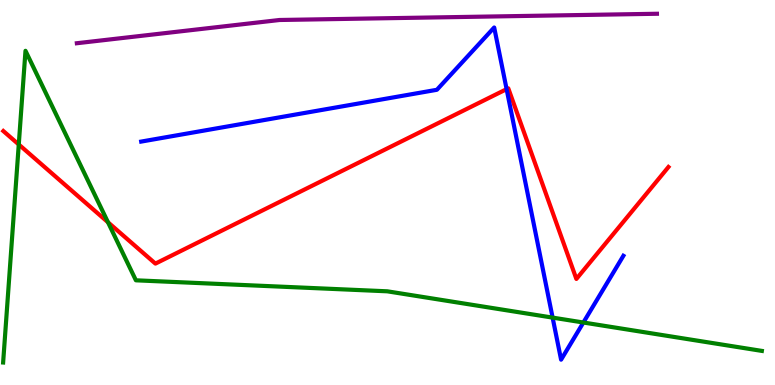[{'lines': ['blue', 'red'], 'intersections': [{'x': 6.54, 'y': 7.68}]}, {'lines': ['green', 'red'], 'intersections': [{'x': 0.242, 'y': 6.25}, {'x': 1.39, 'y': 4.23}]}, {'lines': ['purple', 'red'], 'intersections': []}, {'lines': ['blue', 'green'], 'intersections': [{'x': 7.13, 'y': 1.75}, {'x': 7.53, 'y': 1.62}]}, {'lines': ['blue', 'purple'], 'intersections': []}, {'lines': ['green', 'purple'], 'intersections': []}]